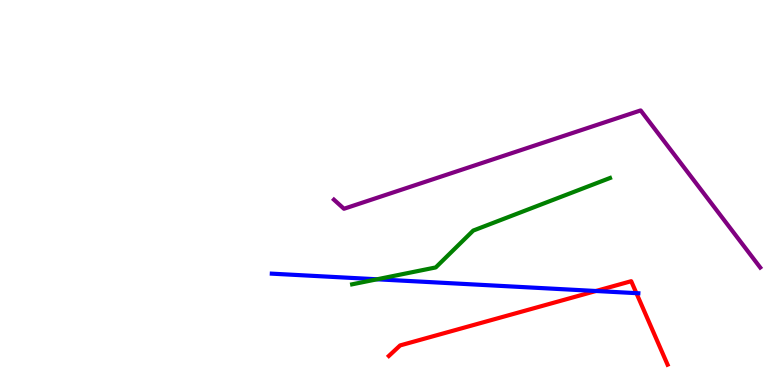[{'lines': ['blue', 'red'], 'intersections': [{'x': 7.69, 'y': 2.44}, {'x': 8.21, 'y': 2.39}]}, {'lines': ['green', 'red'], 'intersections': []}, {'lines': ['purple', 'red'], 'intersections': []}, {'lines': ['blue', 'green'], 'intersections': [{'x': 4.87, 'y': 2.75}]}, {'lines': ['blue', 'purple'], 'intersections': []}, {'lines': ['green', 'purple'], 'intersections': []}]